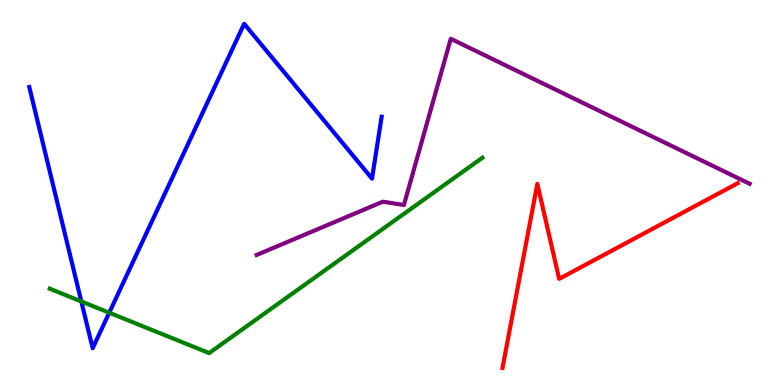[{'lines': ['blue', 'red'], 'intersections': []}, {'lines': ['green', 'red'], 'intersections': []}, {'lines': ['purple', 'red'], 'intersections': []}, {'lines': ['blue', 'green'], 'intersections': [{'x': 1.05, 'y': 2.17}, {'x': 1.41, 'y': 1.88}]}, {'lines': ['blue', 'purple'], 'intersections': []}, {'lines': ['green', 'purple'], 'intersections': []}]